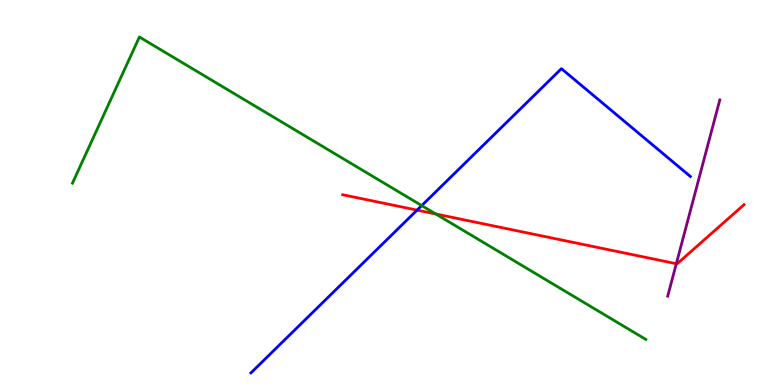[{'lines': ['blue', 'red'], 'intersections': [{'x': 5.38, 'y': 4.54}]}, {'lines': ['green', 'red'], 'intersections': [{'x': 5.62, 'y': 4.44}]}, {'lines': ['purple', 'red'], 'intersections': [{'x': 8.73, 'y': 3.15}]}, {'lines': ['blue', 'green'], 'intersections': [{'x': 5.44, 'y': 4.66}]}, {'lines': ['blue', 'purple'], 'intersections': []}, {'lines': ['green', 'purple'], 'intersections': []}]